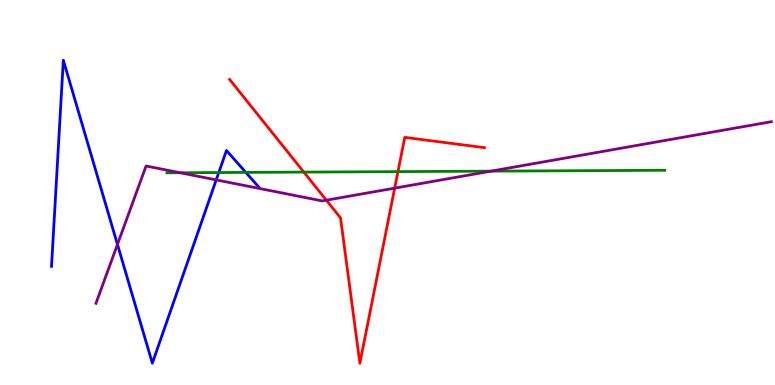[{'lines': ['blue', 'red'], 'intersections': []}, {'lines': ['green', 'red'], 'intersections': [{'x': 3.92, 'y': 5.53}, {'x': 5.14, 'y': 5.54}]}, {'lines': ['purple', 'red'], 'intersections': [{'x': 4.21, 'y': 4.8}, {'x': 5.09, 'y': 5.11}]}, {'lines': ['blue', 'green'], 'intersections': [{'x': 2.82, 'y': 5.52}, {'x': 3.17, 'y': 5.52}]}, {'lines': ['blue', 'purple'], 'intersections': [{'x': 1.52, 'y': 3.65}, {'x': 2.79, 'y': 5.33}]}, {'lines': ['green', 'purple'], 'intersections': [{'x': 2.32, 'y': 5.51}, {'x': 6.34, 'y': 5.55}]}]